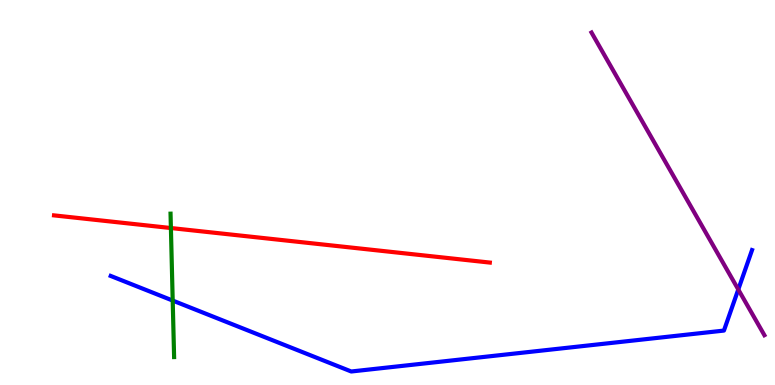[{'lines': ['blue', 'red'], 'intersections': []}, {'lines': ['green', 'red'], 'intersections': [{'x': 2.21, 'y': 4.08}]}, {'lines': ['purple', 'red'], 'intersections': []}, {'lines': ['blue', 'green'], 'intersections': [{'x': 2.23, 'y': 2.19}]}, {'lines': ['blue', 'purple'], 'intersections': [{'x': 9.53, 'y': 2.48}]}, {'lines': ['green', 'purple'], 'intersections': []}]